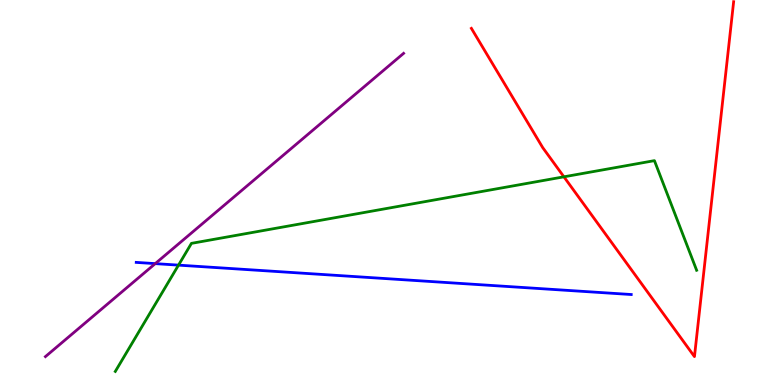[{'lines': ['blue', 'red'], 'intersections': []}, {'lines': ['green', 'red'], 'intersections': [{'x': 7.28, 'y': 5.41}]}, {'lines': ['purple', 'red'], 'intersections': []}, {'lines': ['blue', 'green'], 'intersections': [{'x': 2.3, 'y': 3.11}]}, {'lines': ['blue', 'purple'], 'intersections': [{'x': 2.0, 'y': 3.15}]}, {'lines': ['green', 'purple'], 'intersections': []}]